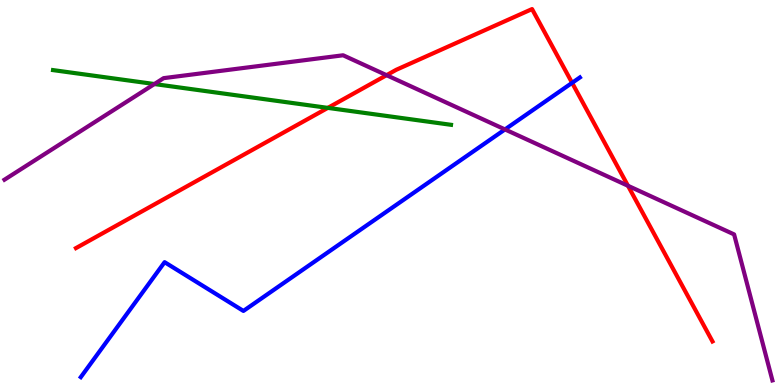[{'lines': ['blue', 'red'], 'intersections': [{'x': 7.38, 'y': 7.85}]}, {'lines': ['green', 'red'], 'intersections': [{'x': 4.23, 'y': 7.2}]}, {'lines': ['purple', 'red'], 'intersections': [{'x': 4.99, 'y': 8.05}, {'x': 8.1, 'y': 5.17}]}, {'lines': ['blue', 'green'], 'intersections': []}, {'lines': ['blue', 'purple'], 'intersections': [{'x': 6.52, 'y': 6.64}]}, {'lines': ['green', 'purple'], 'intersections': [{'x': 1.99, 'y': 7.82}]}]